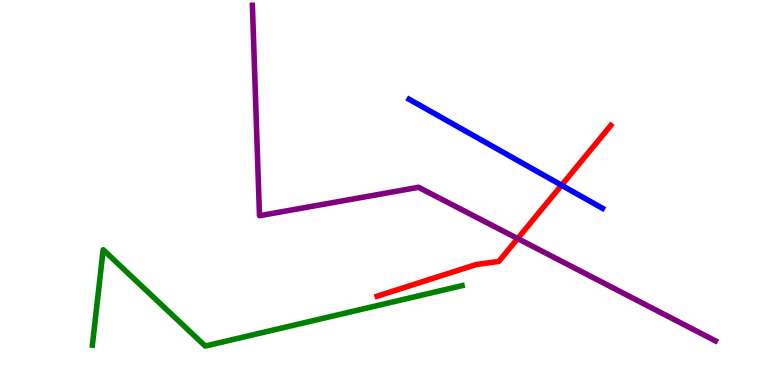[{'lines': ['blue', 'red'], 'intersections': [{'x': 7.25, 'y': 5.19}]}, {'lines': ['green', 'red'], 'intersections': []}, {'lines': ['purple', 'red'], 'intersections': [{'x': 6.68, 'y': 3.8}]}, {'lines': ['blue', 'green'], 'intersections': []}, {'lines': ['blue', 'purple'], 'intersections': []}, {'lines': ['green', 'purple'], 'intersections': []}]